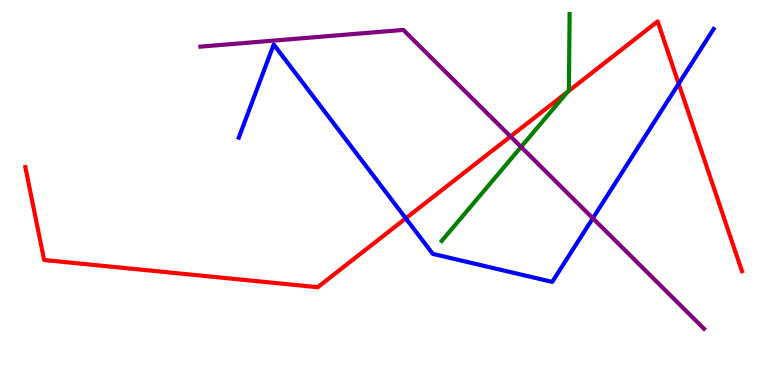[{'lines': ['blue', 'red'], 'intersections': [{'x': 5.24, 'y': 4.33}, {'x': 8.76, 'y': 7.83}]}, {'lines': ['green', 'red'], 'intersections': [{'x': 7.32, 'y': 7.62}]}, {'lines': ['purple', 'red'], 'intersections': [{'x': 6.59, 'y': 6.46}]}, {'lines': ['blue', 'green'], 'intersections': []}, {'lines': ['blue', 'purple'], 'intersections': [{'x': 7.65, 'y': 4.33}]}, {'lines': ['green', 'purple'], 'intersections': [{'x': 6.72, 'y': 6.18}]}]